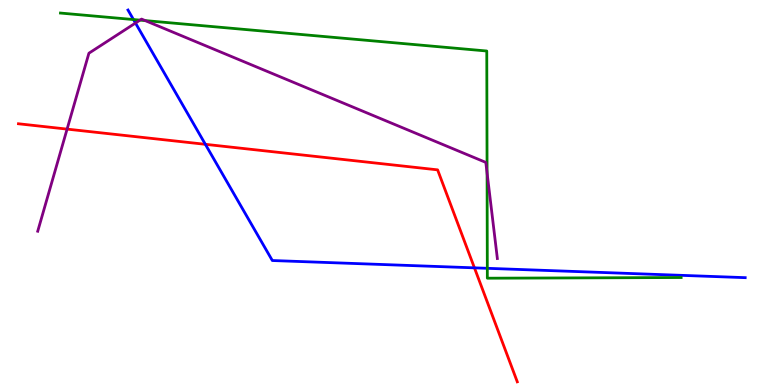[{'lines': ['blue', 'red'], 'intersections': [{'x': 2.65, 'y': 6.25}, {'x': 6.12, 'y': 3.04}]}, {'lines': ['green', 'red'], 'intersections': []}, {'lines': ['purple', 'red'], 'intersections': [{'x': 0.866, 'y': 6.65}]}, {'lines': ['blue', 'green'], 'intersections': [{'x': 1.72, 'y': 9.49}, {'x': 6.29, 'y': 3.03}]}, {'lines': ['blue', 'purple'], 'intersections': [{'x': 1.75, 'y': 9.4}]}, {'lines': ['green', 'purple'], 'intersections': [{'x': 1.81, 'y': 9.48}, {'x': 1.87, 'y': 9.47}, {'x': 6.28, 'y': 5.51}]}]